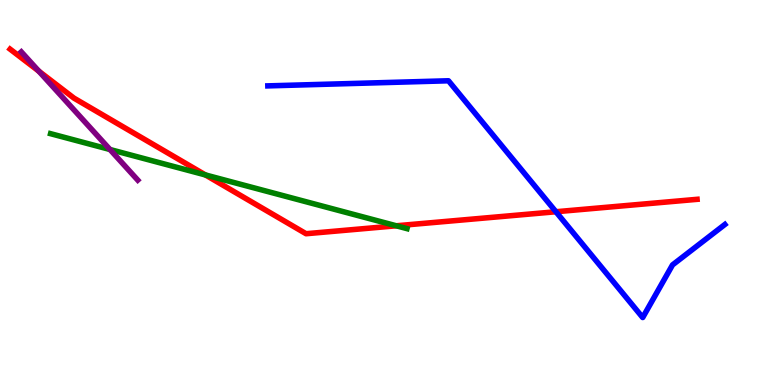[{'lines': ['blue', 'red'], 'intersections': [{'x': 7.17, 'y': 4.5}]}, {'lines': ['green', 'red'], 'intersections': [{'x': 2.65, 'y': 5.46}, {'x': 5.11, 'y': 4.14}]}, {'lines': ['purple', 'red'], 'intersections': [{'x': 0.501, 'y': 8.15}]}, {'lines': ['blue', 'green'], 'intersections': []}, {'lines': ['blue', 'purple'], 'intersections': []}, {'lines': ['green', 'purple'], 'intersections': [{'x': 1.42, 'y': 6.12}]}]